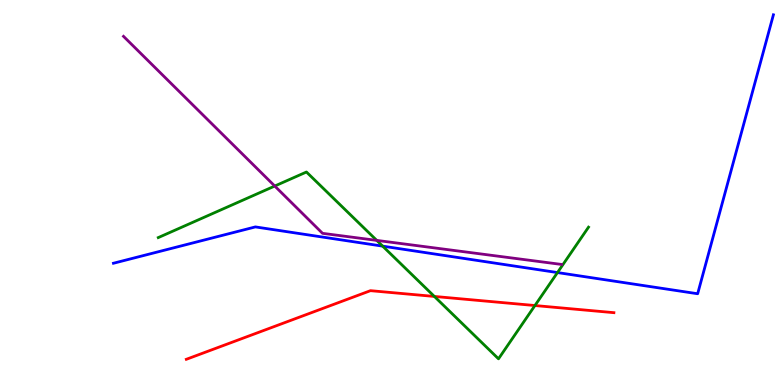[{'lines': ['blue', 'red'], 'intersections': []}, {'lines': ['green', 'red'], 'intersections': [{'x': 5.6, 'y': 2.3}, {'x': 6.9, 'y': 2.06}]}, {'lines': ['purple', 'red'], 'intersections': []}, {'lines': ['blue', 'green'], 'intersections': [{'x': 4.94, 'y': 3.61}, {'x': 7.19, 'y': 2.92}]}, {'lines': ['blue', 'purple'], 'intersections': []}, {'lines': ['green', 'purple'], 'intersections': [{'x': 3.55, 'y': 5.17}, {'x': 4.86, 'y': 3.76}]}]